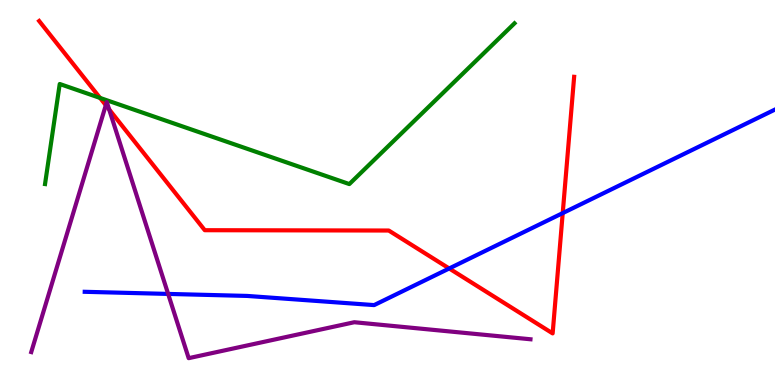[{'lines': ['blue', 'red'], 'intersections': [{'x': 5.8, 'y': 3.03}, {'x': 7.26, 'y': 4.46}]}, {'lines': ['green', 'red'], 'intersections': [{'x': 1.29, 'y': 7.46}]}, {'lines': ['purple', 'red'], 'intersections': [{'x': 1.37, 'y': 7.27}, {'x': 1.41, 'y': 7.16}]}, {'lines': ['blue', 'green'], 'intersections': []}, {'lines': ['blue', 'purple'], 'intersections': [{'x': 2.17, 'y': 2.37}]}, {'lines': ['green', 'purple'], 'intersections': []}]